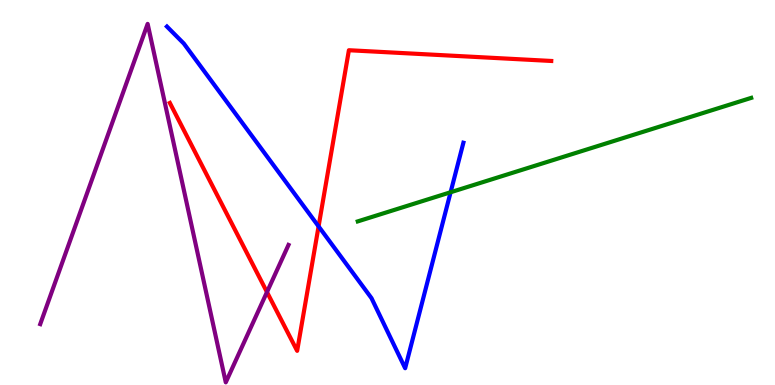[{'lines': ['blue', 'red'], 'intersections': [{'x': 4.11, 'y': 4.12}]}, {'lines': ['green', 'red'], 'intersections': []}, {'lines': ['purple', 'red'], 'intersections': [{'x': 3.44, 'y': 2.41}]}, {'lines': ['blue', 'green'], 'intersections': [{'x': 5.81, 'y': 5.01}]}, {'lines': ['blue', 'purple'], 'intersections': []}, {'lines': ['green', 'purple'], 'intersections': []}]